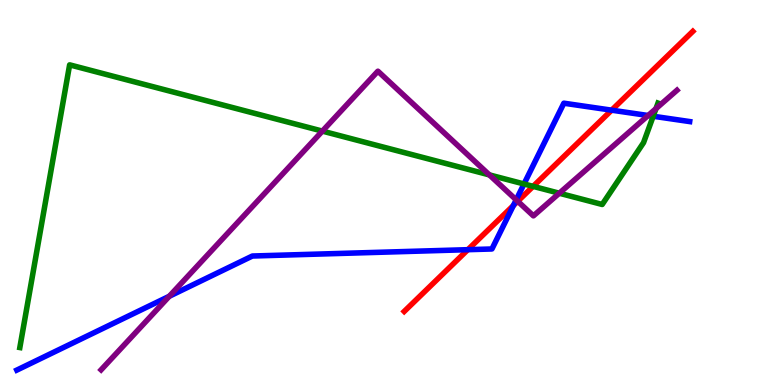[{'lines': ['blue', 'red'], 'intersections': [{'x': 6.04, 'y': 3.51}, {'x': 6.62, 'y': 4.66}, {'x': 7.89, 'y': 7.14}]}, {'lines': ['green', 'red'], 'intersections': [{'x': 6.88, 'y': 5.16}]}, {'lines': ['purple', 'red'], 'intersections': [{'x': 6.68, 'y': 4.77}]}, {'lines': ['blue', 'green'], 'intersections': [{'x': 6.76, 'y': 5.22}, {'x': 8.43, 'y': 6.98}]}, {'lines': ['blue', 'purple'], 'intersections': [{'x': 2.18, 'y': 2.3}, {'x': 6.66, 'y': 4.81}, {'x': 8.36, 'y': 7.0}]}, {'lines': ['green', 'purple'], 'intersections': [{'x': 4.16, 'y': 6.59}, {'x': 6.31, 'y': 5.46}, {'x': 7.22, 'y': 4.98}, {'x': 8.46, 'y': 7.18}]}]